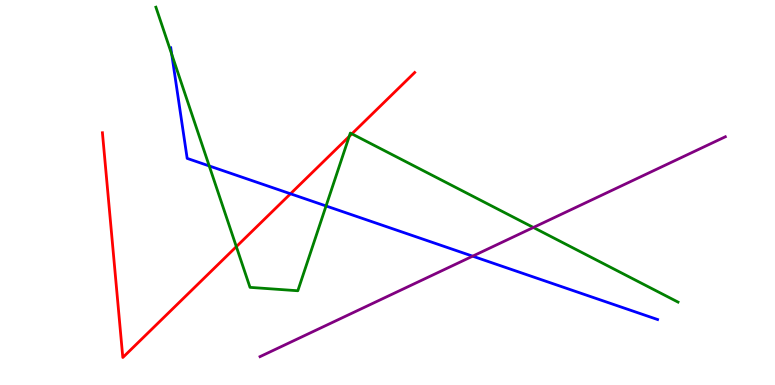[{'lines': ['blue', 'red'], 'intersections': [{'x': 3.75, 'y': 4.97}]}, {'lines': ['green', 'red'], 'intersections': [{'x': 3.05, 'y': 3.59}, {'x': 4.51, 'y': 6.46}, {'x': 4.54, 'y': 6.52}]}, {'lines': ['purple', 'red'], 'intersections': []}, {'lines': ['blue', 'green'], 'intersections': [{'x': 2.22, 'y': 8.59}, {'x': 2.7, 'y': 5.69}, {'x': 4.21, 'y': 4.65}]}, {'lines': ['blue', 'purple'], 'intersections': [{'x': 6.1, 'y': 3.35}]}, {'lines': ['green', 'purple'], 'intersections': [{'x': 6.88, 'y': 4.09}]}]